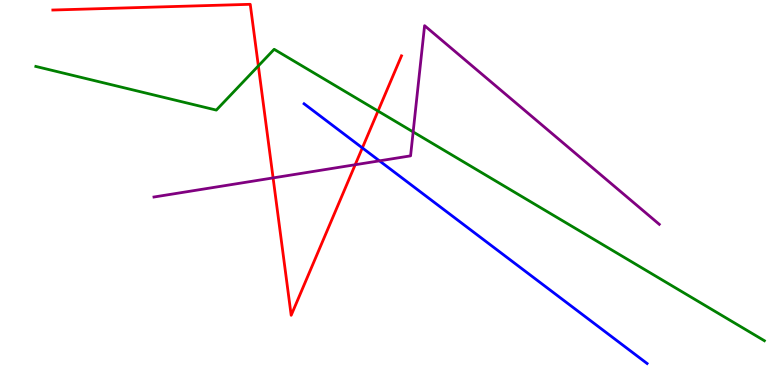[{'lines': ['blue', 'red'], 'intersections': [{'x': 4.68, 'y': 6.16}]}, {'lines': ['green', 'red'], 'intersections': [{'x': 3.33, 'y': 8.29}, {'x': 4.88, 'y': 7.12}]}, {'lines': ['purple', 'red'], 'intersections': [{'x': 3.52, 'y': 5.38}, {'x': 4.58, 'y': 5.72}]}, {'lines': ['blue', 'green'], 'intersections': []}, {'lines': ['blue', 'purple'], 'intersections': [{'x': 4.9, 'y': 5.82}]}, {'lines': ['green', 'purple'], 'intersections': [{'x': 5.33, 'y': 6.57}]}]